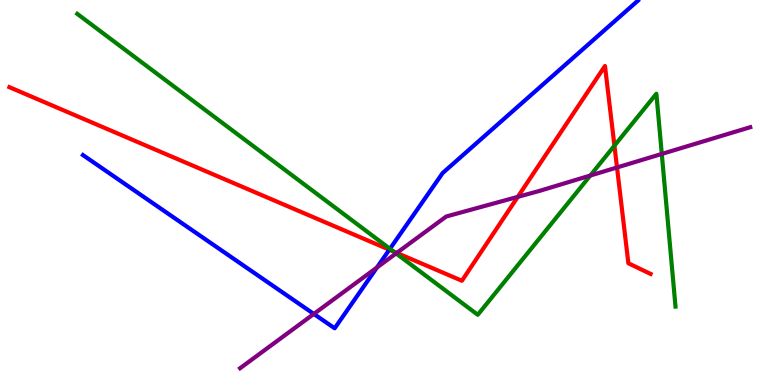[{'lines': ['blue', 'red'], 'intersections': [{'x': 5.02, 'y': 3.51}]}, {'lines': ['green', 'red'], 'intersections': [{'x': 5.08, 'y': 3.47}, {'x': 7.93, 'y': 6.22}]}, {'lines': ['purple', 'red'], 'intersections': [{'x': 5.12, 'y': 3.43}, {'x': 6.68, 'y': 4.89}, {'x': 7.96, 'y': 5.65}]}, {'lines': ['blue', 'green'], 'intersections': [{'x': 5.03, 'y': 3.54}]}, {'lines': ['blue', 'purple'], 'intersections': [{'x': 4.05, 'y': 1.85}, {'x': 4.86, 'y': 3.05}]}, {'lines': ['green', 'purple'], 'intersections': [{'x': 5.11, 'y': 3.42}, {'x': 7.62, 'y': 5.44}, {'x': 8.54, 'y': 6.0}]}]